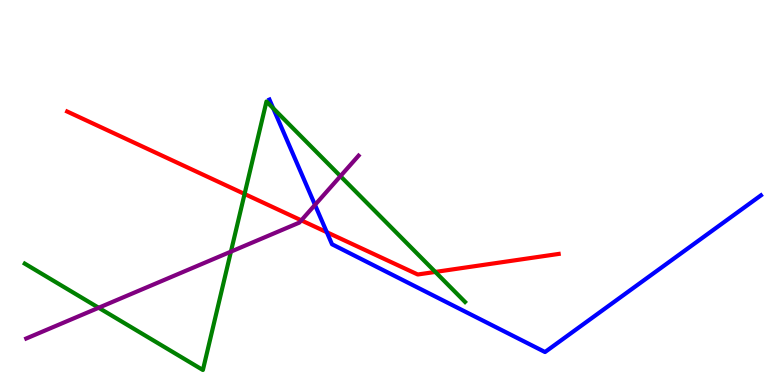[{'lines': ['blue', 'red'], 'intersections': [{'x': 4.22, 'y': 3.97}]}, {'lines': ['green', 'red'], 'intersections': [{'x': 3.16, 'y': 4.96}, {'x': 5.62, 'y': 2.94}]}, {'lines': ['purple', 'red'], 'intersections': [{'x': 3.89, 'y': 4.28}]}, {'lines': ['blue', 'green'], 'intersections': [{'x': 3.52, 'y': 7.19}]}, {'lines': ['blue', 'purple'], 'intersections': [{'x': 4.06, 'y': 4.68}]}, {'lines': ['green', 'purple'], 'intersections': [{'x': 1.27, 'y': 2.01}, {'x': 2.98, 'y': 3.46}, {'x': 4.39, 'y': 5.42}]}]